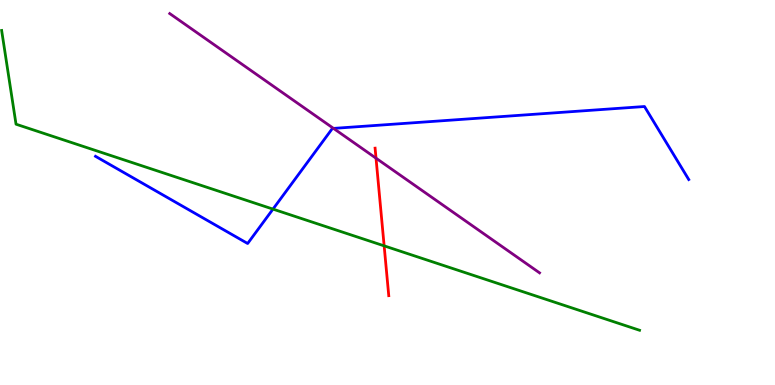[{'lines': ['blue', 'red'], 'intersections': []}, {'lines': ['green', 'red'], 'intersections': [{'x': 4.96, 'y': 3.61}]}, {'lines': ['purple', 'red'], 'intersections': [{'x': 4.85, 'y': 5.89}]}, {'lines': ['blue', 'green'], 'intersections': [{'x': 3.52, 'y': 4.57}]}, {'lines': ['blue', 'purple'], 'intersections': [{'x': 4.3, 'y': 6.66}]}, {'lines': ['green', 'purple'], 'intersections': []}]